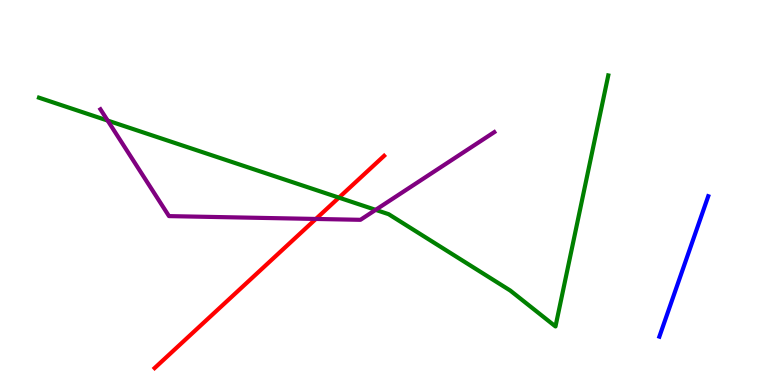[{'lines': ['blue', 'red'], 'intersections': []}, {'lines': ['green', 'red'], 'intersections': [{'x': 4.37, 'y': 4.87}]}, {'lines': ['purple', 'red'], 'intersections': [{'x': 4.08, 'y': 4.31}]}, {'lines': ['blue', 'green'], 'intersections': []}, {'lines': ['blue', 'purple'], 'intersections': []}, {'lines': ['green', 'purple'], 'intersections': [{'x': 1.39, 'y': 6.87}, {'x': 4.85, 'y': 4.55}]}]